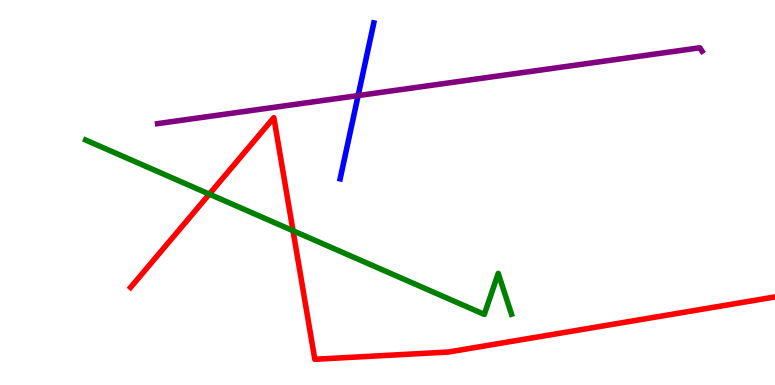[{'lines': ['blue', 'red'], 'intersections': []}, {'lines': ['green', 'red'], 'intersections': [{'x': 2.7, 'y': 4.96}, {'x': 3.78, 'y': 4.01}]}, {'lines': ['purple', 'red'], 'intersections': []}, {'lines': ['blue', 'green'], 'intersections': []}, {'lines': ['blue', 'purple'], 'intersections': [{'x': 4.62, 'y': 7.52}]}, {'lines': ['green', 'purple'], 'intersections': []}]